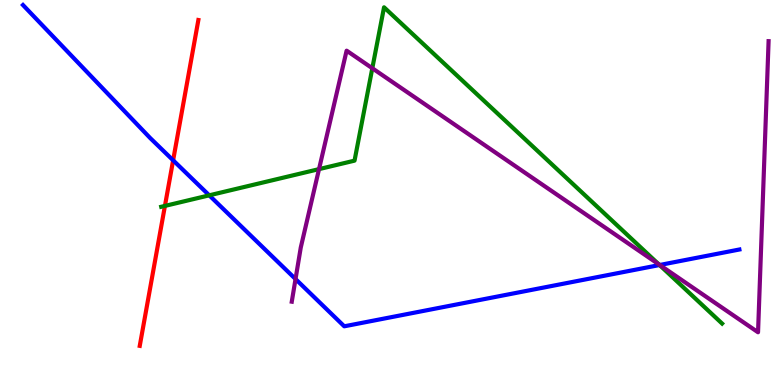[{'lines': ['blue', 'red'], 'intersections': [{'x': 2.23, 'y': 5.84}]}, {'lines': ['green', 'red'], 'intersections': [{'x': 2.13, 'y': 4.65}]}, {'lines': ['purple', 'red'], 'intersections': []}, {'lines': ['blue', 'green'], 'intersections': [{'x': 2.7, 'y': 4.93}, {'x': 8.51, 'y': 3.12}]}, {'lines': ['blue', 'purple'], 'intersections': [{'x': 3.81, 'y': 2.75}, {'x': 8.51, 'y': 3.12}]}, {'lines': ['green', 'purple'], 'intersections': [{'x': 4.12, 'y': 5.61}, {'x': 4.8, 'y': 8.23}, {'x': 8.5, 'y': 3.13}]}]